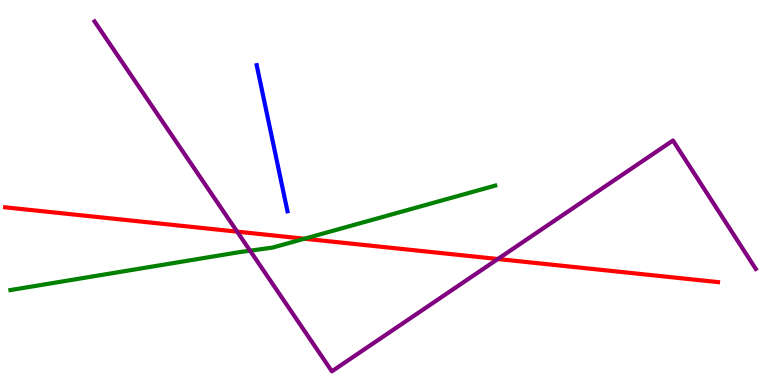[{'lines': ['blue', 'red'], 'intersections': []}, {'lines': ['green', 'red'], 'intersections': [{'x': 3.93, 'y': 3.8}]}, {'lines': ['purple', 'red'], 'intersections': [{'x': 3.06, 'y': 3.98}, {'x': 6.42, 'y': 3.27}]}, {'lines': ['blue', 'green'], 'intersections': []}, {'lines': ['blue', 'purple'], 'intersections': []}, {'lines': ['green', 'purple'], 'intersections': [{'x': 3.23, 'y': 3.49}]}]